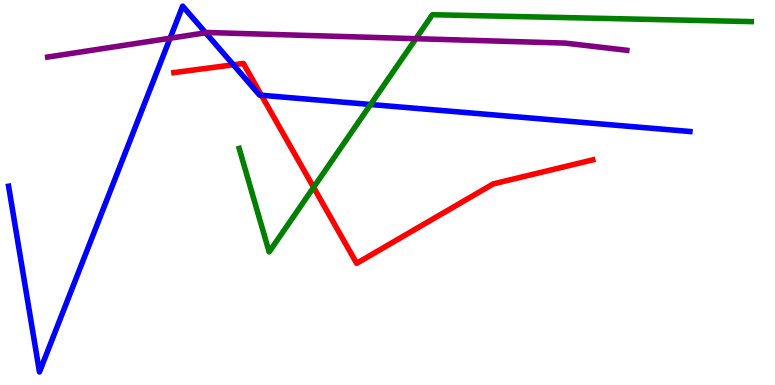[{'lines': ['blue', 'red'], 'intersections': [{'x': 3.01, 'y': 8.32}, {'x': 3.37, 'y': 7.53}]}, {'lines': ['green', 'red'], 'intersections': [{'x': 4.05, 'y': 5.13}]}, {'lines': ['purple', 'red'], 'intersections': []}, {'lines': ['blue', 'green'], 'intersections': [{'x': 4.78, 'y': 7.29}]}, {'lines': ['blue', 'purple'], 'intersections': [{'x': 2.19, 'y': 9.01}, {'x': 2.65, 'y': 9.15}]}, {'lines': ['green', 'purple'], 'intersections': [{'x': 5.37, 'y': 9.0}]}]